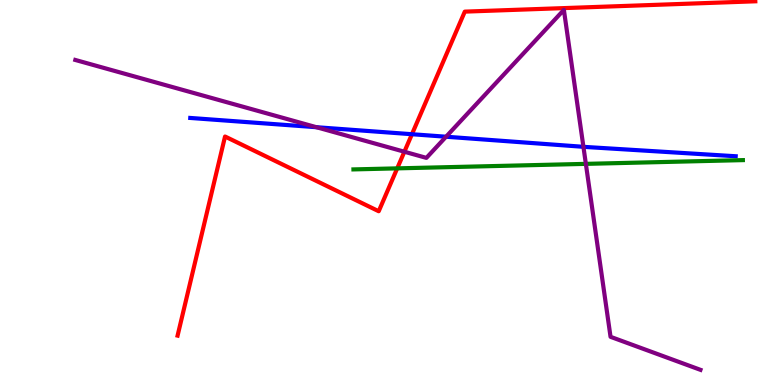[{'lines': ['blue', 'red'], 'intersections': [{'x': 5.32, 'y': 6.51}]}, {'lines': ['green', 'red'], 'intersections': [{'x': 5.13, 'y': 5.63}]}, {'lines': ['purple', 'red'], 'intersections': [{'x': 5.22, 'y': 6.06}]}, {'lines': ['blue', 'green'], 'intersections': []}, {'lines': ['blue', 'purple'], 'intersections': [{'x': 4.08, 'y': 6.7}, {'x': 5.76, 'y': 6.45}, {'x': 7.53, 'y': 6.19}]}, {'lines': ['green', 'purple'], 'intersections': [{'x': 7.56, 'y': 5.74}]}]